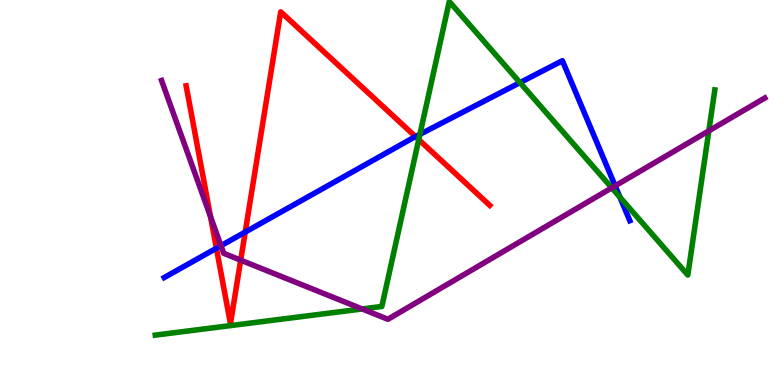[{'lines': ['blue', 'red'], 'intersections': [{'x': 2.79, 'y': 3.55}, {'x': 3.16, 'y': 3.97}, {'x': 5.36, 'y': 6.45}]}, {'lines': ['green', 'red'], 'intersections': [{'x': 5.4, 'y': 6.37}]}, {'lines': ['purple', 'red'], 'intersections': [{'x': 2.72, 'y': 4.37}, {'x': 3.11, 'y': 3.24}]}, {'lines': ['blue', 'green'], 'intersections': [{'x': 5.42, 'y': 6.51}, {'x': 6.71, 'y': 7.85}, {'x': 8.0, 'y': 4.88}]}, {'lines': ['blue', 'purple'], 'intersections': [{'x': 2.85, 'y': 3.62}, {'x': 7.94, 'y': 5.17}]}, {'lines': ['green', 'purple'], 'intersections': [{'x': 4.67, 'y': 1.98}, {'x': 7.89, 'y': 5.12}, {'x': 9.15, 'y': 6.6}]}]